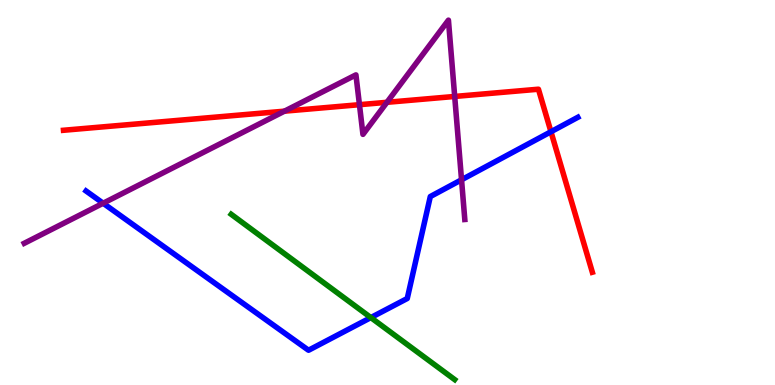[{'lines': ['blue', 'red'], 'intersections': [{'x': 7.11, 'y': 6.58}]}, {'lines': ['green', 'red'], 'intersections': []}, {'lines': ['purple', 'red'], 'intersections': [{'x': 3.67, 'y': 7.11}, {'x': 4.64, 'y': 7.28}, {'x': 4.99, 'y': 7.34}, {'x': 5.87, 'y': 7.49}]}, {'lines': ['blue', 'green'], 'intersections': [{'x': 4.79, 'y': 1.75}]}, {'lines': ['blue', 'purple'], 'intersections': [{'x': 1.33, 'y': 4.72}, {'x': 5.96, 'y': 5.33}]}, {'lines': ['green', 'purple'], 'intersections': []}]